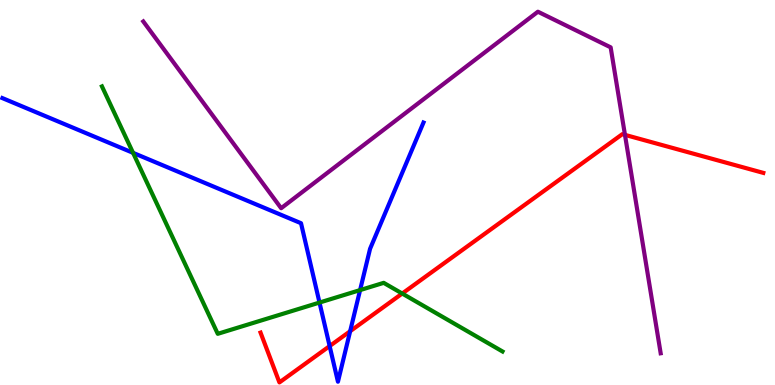[{'lines': ['blue', 'red'], 'intersections': [{'x': 4.25, 'y': 1.01}, {'x': 4.52, 'y': 1.4}]}, {'lines': ['green', 'red'], 'intersections': [{'x': 5.19, 'y': 2.38}]}, {'lines': ['purple', 'red'], 'intersections': [{'x': 8.06, 'y': 6.5}]}, {'lines': ['blue', 'green'], 'intersections': [{'x': 1.72, 'y': 6.03}, {'x': 4.12, 'y': 2.14}, {'x': 4.65, 'y': 2.47}]}, {'lines': ['blue', 'purple'], 'intersections': []}, {'lines': ['green', 'purple'], 'intersections': []}]